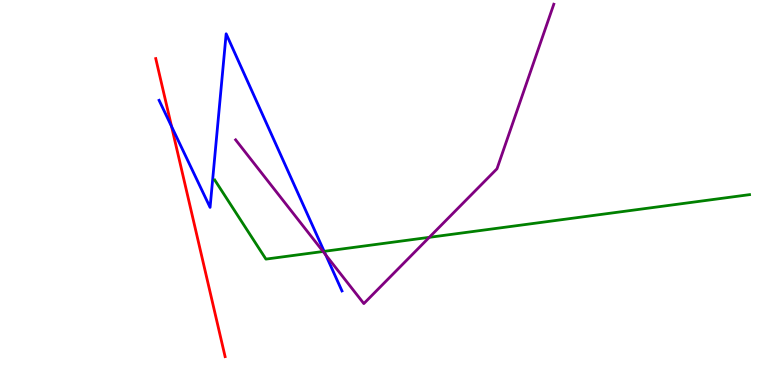[{'lines': ['blue', 'red'], 'intersections': [{'x': 2.21, 'y': 6.71}]}, {'lines': ['green', 'red'], 'intersections': []}, {'lines': ['purple', 'red'], 'intersections': []}, {'lines': ['blue', 'green'], 'intersections': [{'x': 4.18, 'y': 3.47}]}, {'lines': ['blue', 'purple'], 'intersections': [{'x': 4.2, 'y': 3.38}]}, {'lines': ['green', 'purple'], 'intersections': [{'x': 4.17, 'y': 3.47}, {'x': 5.54, 'y': 3.84}]}]